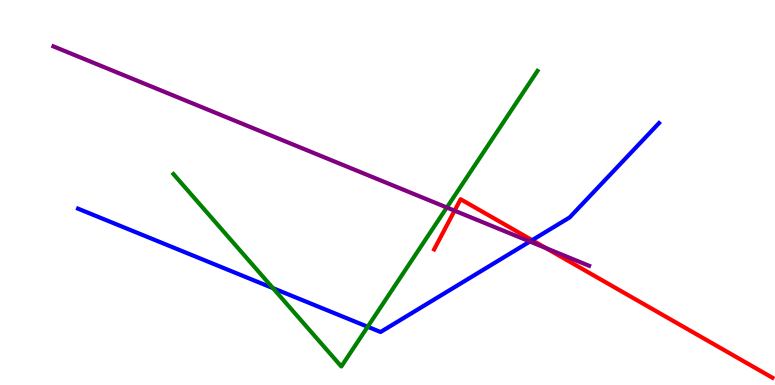[{'lines': ['blue', 'red'], 'intersections': [{'x': 6.87, 'y': 3.76}]}, {'lines': ['green', 'red'], 'intersections': []}, {'lines': ['purple', 'red'], 'intersections': [{'x': 5.87, 'y': 4.53}, {'x': 7.05, 'y': 3.56}]}, {'lines': ['blue', 'green'], 'intersections': [{'x': 3.52, 'y': 2.52}, {'x': 4.74, 'y': 1.51}]}, {'lines': ['blue', 'purple'], 'intersections': [{'x': 6.84, 'y': 3.73}]}, {'lines': ['green', 'purple'], 'intersections': [{'x': 5.77, 'y': 4.61}]}]